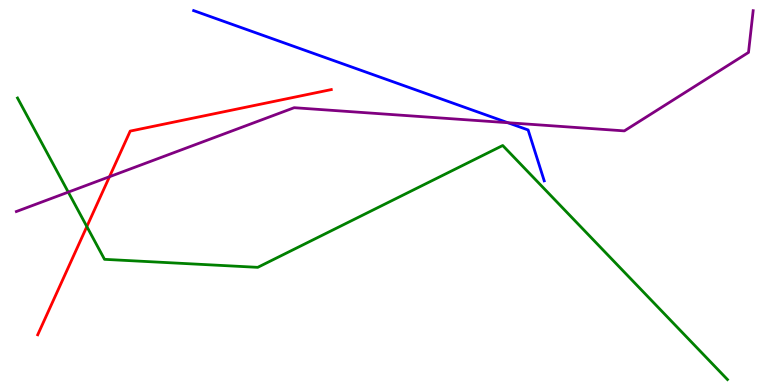[{'lines': ['blue', 'red'], 'intersections': []}, {'lines': ['green', 'red'], 'intersections': [{'x': 1.12, 'y': 4.12}]}, {'lines': ['purple', 'red'], 'intersections': [{'x': 1.41, 'y': 5.41}]}, {'lines': ['blue', 'green'], 'intersections': []}, {'lines': ['blue', 'purple'], 'intersections': [{'x': 6.55, 'y': 6.81}]}, {'lines': ['green', 'purple'], 'intersections': [{'x': 0.881, 'y': 5.01}]}]